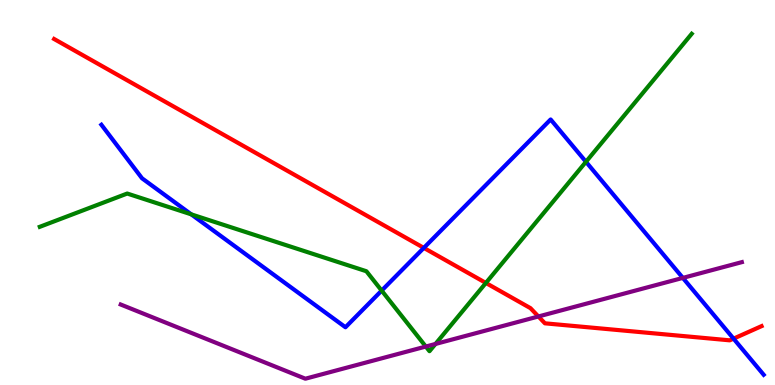[{'lines': ['blue', 'red'], 'intersections': [{'x': 5.47, 'y': 3.56}, {'x': 9.47, 'y': 1.2}]}, {'lines': ['green', 'red'], 'intersections': [{'x': 6.27, 'y': 2.65}]}, {'lines': ['purple', 'red'], 'intersections': [{'x': 6.95, 'y': 1.78}]}, {'lines': ['blue', 'green'], 'intersections': [{'x': 2.47, 'y': 4.43}, {'x': 4.92, 'y': 2.45}, {'x': 7.56, 'y': 5.8}]}, {'lines': ['blue', 'purple'], 'intersections': [{'x': 8.81, 'y': 2.78}]}, {'lines': ['green', 'purple'], 'intersections': [{'x': 5.49, 'y': 0.999}, {'x': 5.62, 'y': 1.07}]}]